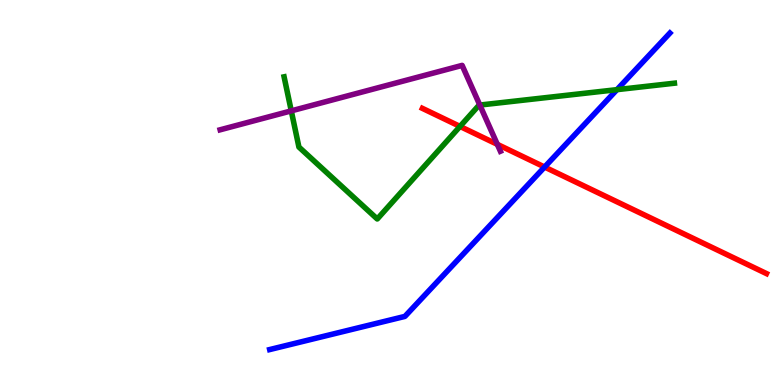[{'lines': ['blue', 'red'], 'intersections': [{'x': 7.03, 'y': 5.66}]}, {'lines': ['green', 'red'], 'intersections': [{'x': 5.94, 'y': 6.72}]}, {'lines': ['purple', 'red'], 'intersections': [{'x': 6.42, 'y': 6.25}]}, {'lines': ['blue', 'green'], 'intersections': [{'x': 7.96, 'y': 7.67}]}, {'lines': ['blue', 'purple'], 'intersections': []}, {'lines': ['green', 'purple'], 'intersections': [{'x': 3.76, 'y': 7.12}, {'x': 6.19, 'y': 7.27}]}]